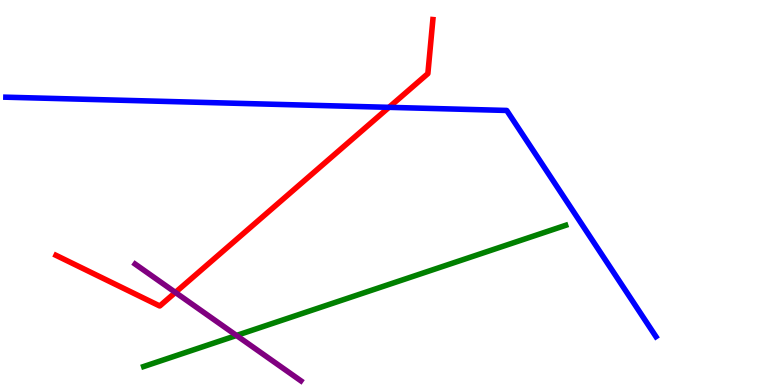[{'lines': ['blue', 'red'], 'intersections': [{'x': 5.02, 'y': 7.21}]}, {'lines': ['green', 'red'], 'intersections': []}, {'lines': ['purple', 'red'], 'intersections': [{'x': 2.26, 'y': 2.4}]}, {'lines': ['blue', 'green'], 'intersections': []}, {'lines': ['blue', 'purple'], 'intersections': []}, {'lines': ['green', 'purple'], 'intersections': [{'x': 3.05, 'y': 1.29}]}]